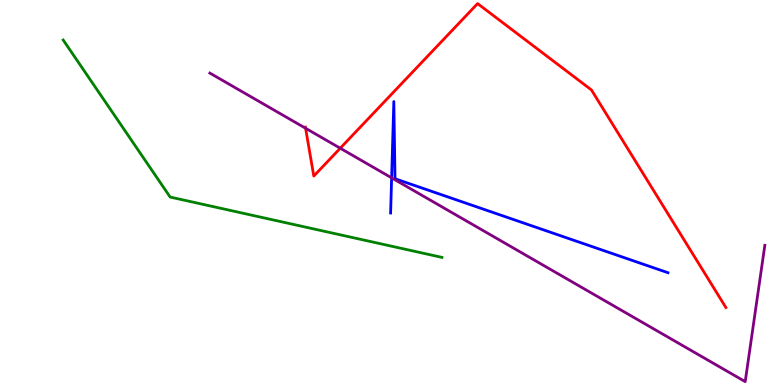[{'lines': ['blue', 'red'], 'intersections': []}, {'lines': ['green', 'red'], 'intersections': []}, {'lines': ['purple', 'red'], 'intersections': [{'x': 3.94, 'y': 6.67}, {'x': 4.39, 'y': 6.15}]}, {'lines': ['blue', 'green'], 'intersections': []}, {'lines': ['blue', 'purple'], 'intersections': [{'x': 5.05, 'y': 5.38}]}, {'lines': ['green', 'purple'], 'intersections': []}]